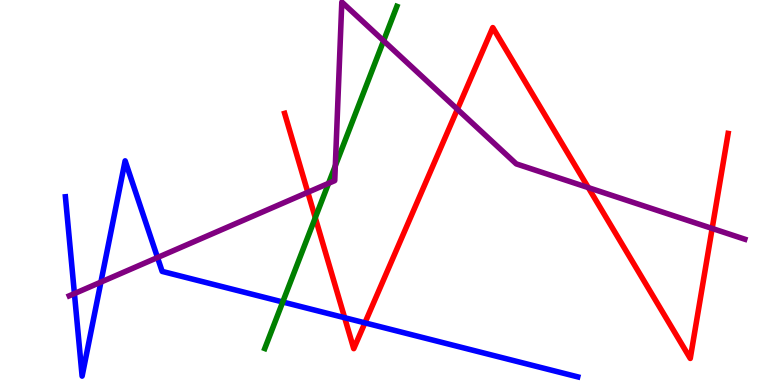[{'lines': ['blue', 'red'], 'intersections': [{'x': 4.45, 'y': 1.75}, {'x': 4.71, 'y': 1.61}]}, {'lines': ['green', 'red'], 'intersections': [{'x': 4.07, 'y': 4.35}]}, {'lines': ['purple', 'red'], 'intersections': [{'x': 3.97, 'y': 5.0}, {'x': 5.9, 'y': 7.16}, {'x': 7.59, 'y': 5.13}, {'x': 9.19, 'y': 4.07}]}, {'lines': ['blue', 'green'], 'intersections': [{'x': 3.65, 'y': 2.16}]}, {'lines': ['blue', 'purple'], 'intersections': [{'x': 0.96, 'y': 2.37}, {'x': 1.3, 'y': 2.67}, {'x': 2.03, 'y': 3.31}]}, {'lines': ['green', 'purple'], 'intersections': [{'x': 4.24, 'y': 5.24}, {'x': 4.33, 'y': 5.69}, {'x': 4.95, 'y': 8.94}]}]